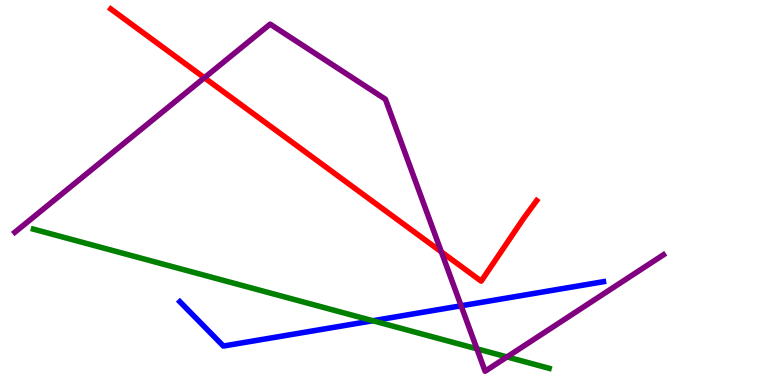[{'lines': ['blue', 'red'], 'intersections': []}, {'lines': ['green', 'red'], 'intersections': []}, {'lines': ['purple', 'red'], 'intersections': [{'x': 2.64, 'y': 7.98}, {'x': 5.69, 'y': 3.46}]}, {'lines': ['blue', 'green'], 'intersections': [{'x': 4.81, 'y': 1.67}]}, {'lines': ['blue', 'purple'], 'intersections': [{'x': 5.95, 'y': 2.06}]}, {'lines': ['green', 'purple'], 'intersections': [{'x': 6.15, 'y': 0.94}, {'x': 6.54, 'y': 0.729}]}]